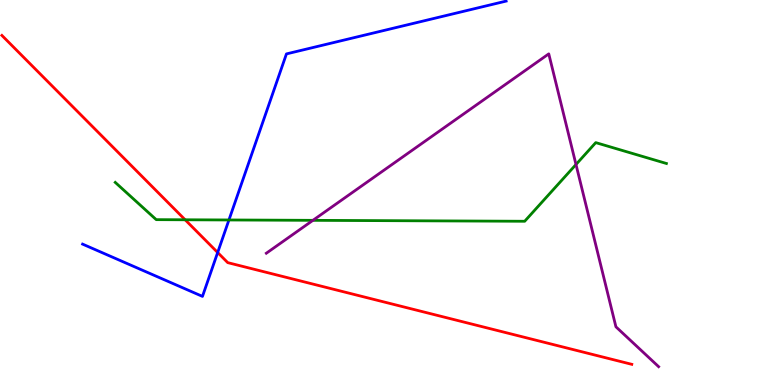[{'lines': ['blue', 'red'], 'intersections': [{'x': 2.81, 'y': 3.44}]}, {'lines': ['green', 'red'], 'intersections': [{'x': 2.39, 'y': 4.29}]}, {'lines': ['purple', 'red'], 'intersections': []}, {'lines': ['blue', 'green'], 'intersections': [{'x': 2.95, 'y': 4.29}]}, {'lines': ['blue', 'purple'], 'intersections': []}, {'lines': ['green', 'purple'], 'intersections': [{'x': 4.04, 'y': 4.28}, {'x': 7.43, 'y': 5.73}]}]